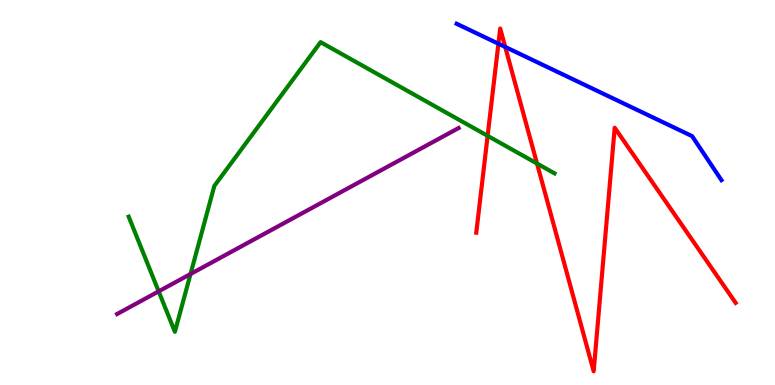[{'lines': ['blue', 'red'], 'intersections': [{'x': 6.43, 'y': 8.86}, {'x': 6.52, 'y': 8.78}]}, {'lines': ['green', 'red'], 'intersections': [{'x': 6.29, 'y': 6.47}, {'x': 6.93, 'y': 5.75}]}, {'lines': ['purple', 'red'], 'intersections': []}, {'lines': ['blue', 'green'], 'intersections': []}, {'lines': ['blue', 'purple'], 'intersections': []}, {'lines': ['green', 'purple'], 'intersections': [{'x': 2.05, 'y': 2.43}, {'x': 2.46, 'y': 2.88}]}]